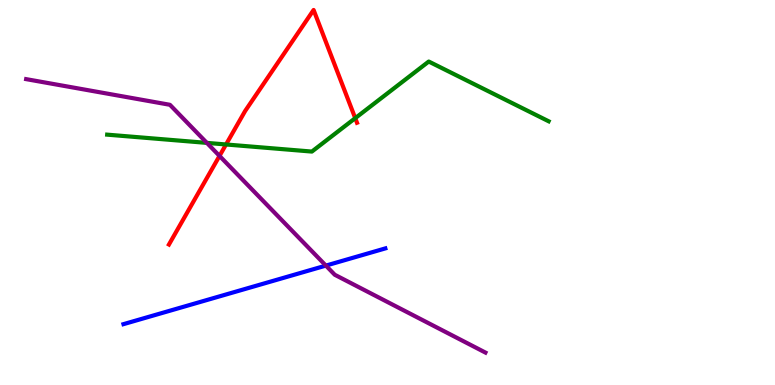[{'lines': ['blue', 'red'], 'intersections': []}, {'lines': ['green', 'red'], 'intersections': [{'x': 2.92, 'y': 6.25}, {'x': 4.58, 'y': 6.93}]}, {'lines': ['purple', 'red'], 'intersections': [{'x': 2.83, 'y': 5.95}]}, {'lines': ['blue', 'green'], 'intersections': []}, {'lines': ['blue', 'purple'], 'intersections': [{'x': 4.2, 'y': 3.1}]}, {'lines': ['green', 'purple'], 'intersections': [{'x': 2.67, 'y': 6.29}]}]